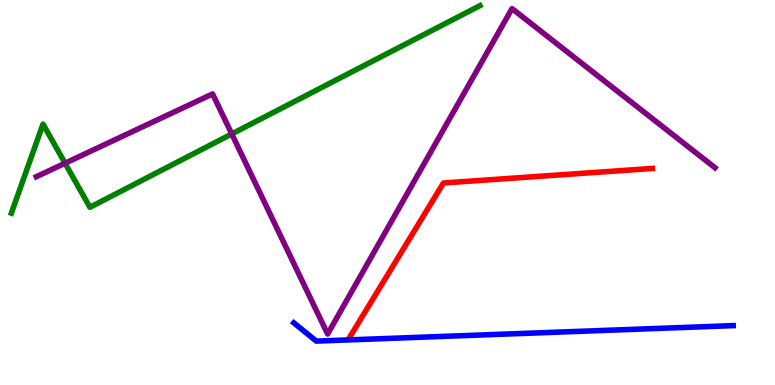[{'lines': ['blue', 'red'], 'intersections': []}, {'lines': ['green', 'red'], 'intersections': []}, {'lines': ['purple', 'red'], 'intersections': []}, {'lines': ['blue', 'green'], 'intersections': []}, {'lines': ['blue', 'purple'], 'intersections': []}, {'lines': ['green', 'purple'], 'intersections': [{'x': 0.84, 'y': 5.76}, {'x': 2.99, 'y': 6.52}]}]